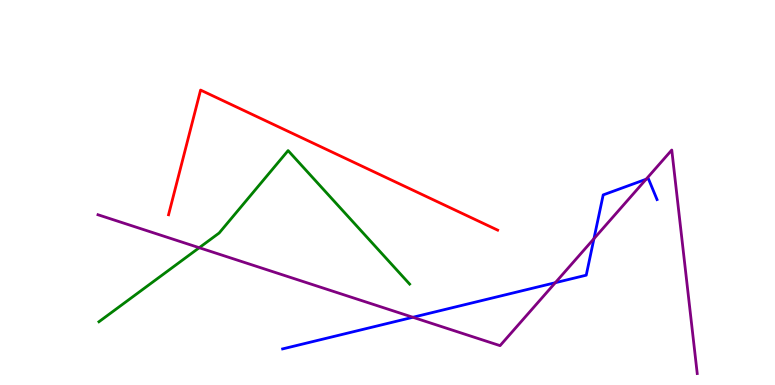[{'lines': ['blue', 'red'], 'intersections': []}, {'lines': ['green', 'red'], 'intersections': []}, {'lines': ['purple', 'red'], 'intersections': []}, {'lines': ['blue', 'green'], 'intersections': []}, {'lines': ['blue', 'purple'], 'intersections': [{'x': 5.33, 'y': 1.76}, {'x': 7.17, 'y': 2.66}, {'x': 7.66, 'y': 3.8}, {'x': 8.34, 'y': 5.34}]}, {'lines': ['green', 'purple'], 'intersections': [{'x': 2.57, 'y': 3.57}]}]